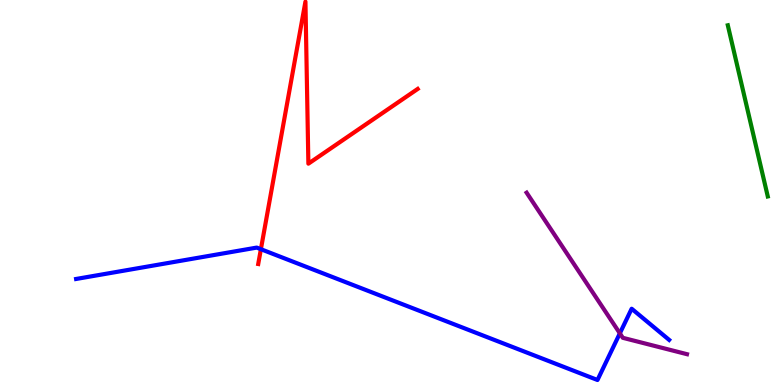[{'lines': ['blue', 'red'], 'intersections': [{'x': 3.37, 'y': 3.53}]}, {'lines': ['green', 'red'], 'intersections': []}, {'lines': ['purple', 'red'], 'intersections': []}, {'lines': ['blue', 'green'], 'intersections': []}, {'lines': ['blue', 'purple'], 'intersections': [{'x': 8.0, 'y': 1.34}]}, {'lines': ['green', 'purple'], 'intersections': []}]